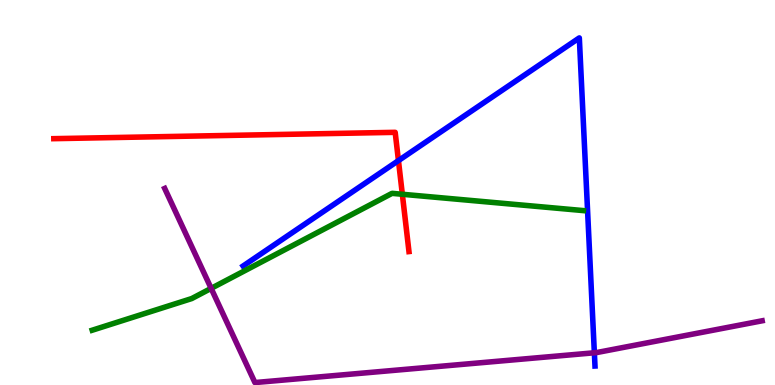[{'lines': ['blue', 'red'], 'intersections': [{'x': 5.14, 'y': 5.83}]}, {'lines': ['green', 'red'], 'intersections': [{'x': 5.19, 'y': 4.95}]}, {'lines': ['purple', 'red'], 'intersections': []}, {'lines': ['blue', 'green'], 'intersections': []}, {'lines': ['blue', 'purple'], 'intersections': [{'x': 7.67, 'y': 0.837}]}, {'lines': ['green', 'purple'], 'intersections': [{'x': 2.72, 'y': 2.51}]}]